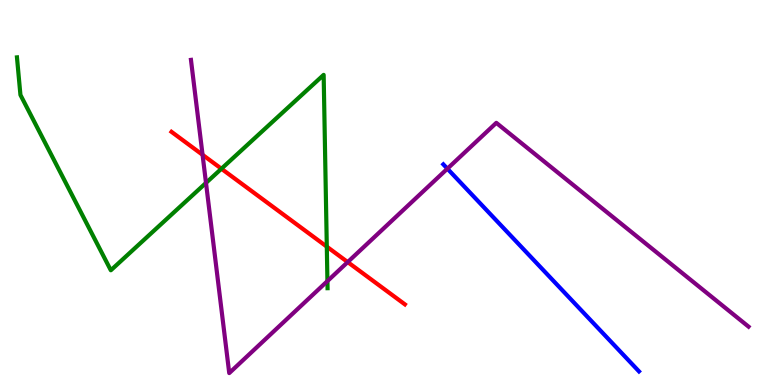[{'lines': ['blue', 'red'], 'intersections': []}, {'lines': ['green', 'red'], 'intersections': [{'x': 2.86, 'y': 5.62}, {'x': 4.22, 'y': 3.59}]}, {'lines': ['purple', 'red'], 'intersections': [{'x': 2.61, 'y': 5.98}, {'x': 4.49, 'y': 3.19}]}, {'lines': ['blue', 'green'], 'intersections': []}, {'lines': ['blue', 'purple'], 'intersections': [{'x': 5.77, 'y': 5.62}]}, {'lines': ['green', 'purple'], 'intersections': [{'x': 2.66, 'y': 5.25}, {'x': 4.22, 'y': 2.7}]}]